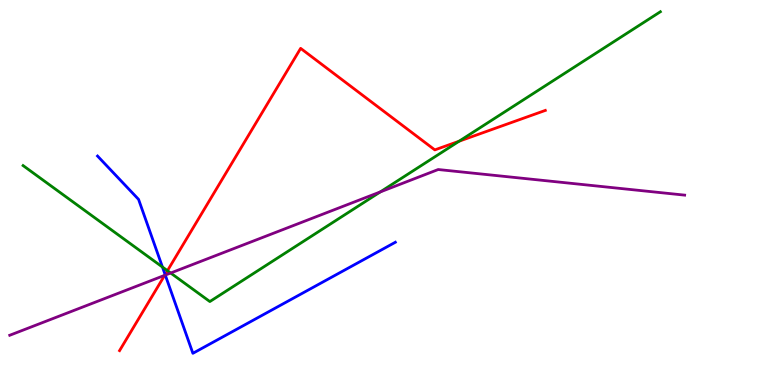[{'lines': ['blue', 'red'], 'intersections': [{'x': 2.13, 'y': 2.87}]}, {'lines': ['green', 'red'], 'intersections': [{'x': 2.16, 'y': 2.97}, {'x': 5.92, 'y': 6.33}]}, {'lines': ['purple', 'red'], 'intersections': [{'x': 2.12, 'y': 2.85}]}, {'lines': ['blue', 'green'], 'intersections': [{'x': 2.1, 'y': 3.06}]}, {'lines': ['blue', 'purple'], 'intersections': [{'x': 2.13, 'y': 2.85}]}, {'lines': ['green', 'purple'], 'intersections': [{'x': 2.2, 'y': 2.91}, {'x': 4.91, 'y': 5.01}]}]